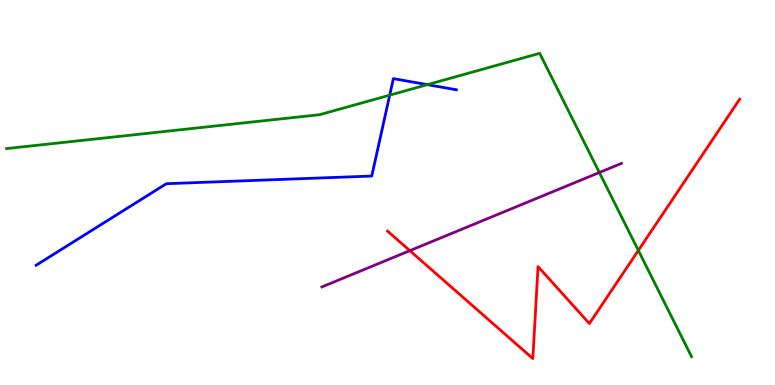[{'lines': ['blue', 'red'], 'intersections': []}, {'lines': ['green', 'red'], 'intersections': [{'x': 8.24, 'y': 3.5}]}, {'lines': ['purple', 'red'], 'intersections': [{'x': 5.29, 'y': 3.49}]}, {'lines': ['blue', 'green'], 'intersections': [{'x': 5.03, 'y': 7.53}, {'x': 5.51, 'y': 7.8}]}, {'lines': ['blue', 'purple'], 'intersections': []}, {'lines': ['green', 'purple'], 'intersections': [{'x': 7.73, 'y': 5.52}]}]